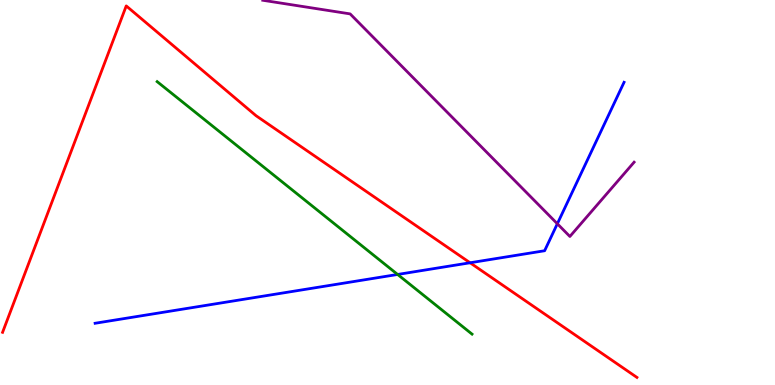[{'lines': ['blue', 'red'], 'intersections': [{'x': 6.07, 'y': 3.17}]}, {'lines': ['green', 'red'], 'intersections': []}, {'lines': ['purple', 'red'], 'intersections': []}, {'lines': ['blue', 'green'], 'intersections': [{'x': 5.13, 'y': 2.87}]}, {'lines': ['blue', 'purple'], 'intersections': [{'x': 7.19, 'y': 4.19}]}, {'lines': ['green', 'purple'], 'intersections': []}]